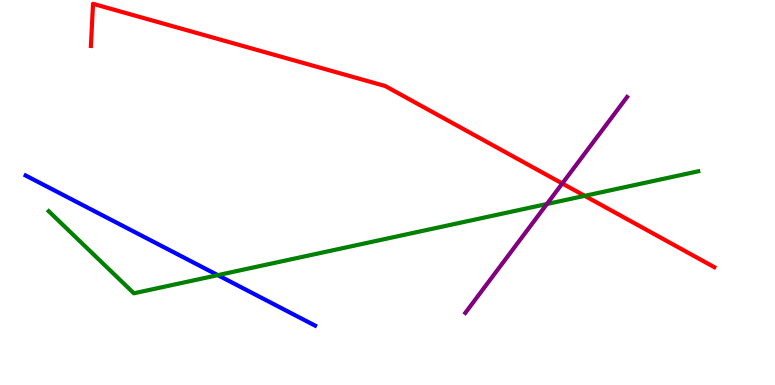[{'lines': ['blue', 'red'], 'intersections': []}, {'lines': ['green', 'red'], 'intersections': [{'x': 7.54, 'y': 4.91}]}, {'lines': ['purple', 'red'], 'intersections': [{'x': 7.26, 'y': 5.23}]}, {'lines': ['blue', 'green'], 'intersections': [{'x': 2.81, 'y': 2.85}]}, {'lines': ['blue', 'purple'], 'intersections': []}, {'lines': ['green', 'purple'], 'intersections': [{'x': 7.06, 'y': 4.7}]}]